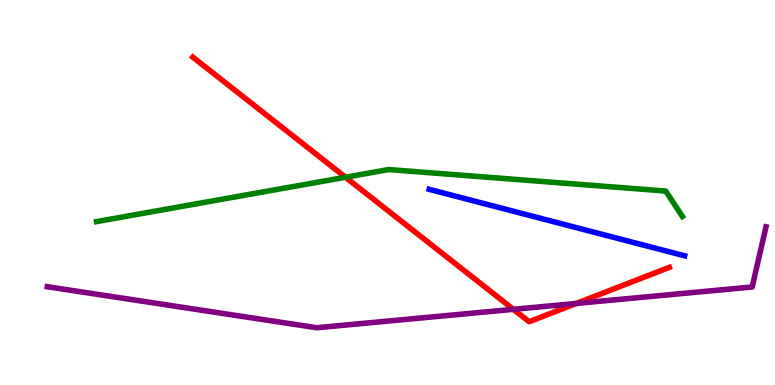[{'lines': ['blue', 'red'], 'intersections': []}, {'lines': ['green', 'red'], 'intersections': [{'x': 4.46, 'y': 5.4}]}, {'lines': ['purple', 'red'], 'intersections': [{'x': 6.62, 'y': 1.97}, {'x': 7.44, 'y': 2.12}]}, {'lines': ['blue', 'green'], 'intersections': []}, {'lines': ['blue', 'purple'], 'intersections': []}, {'lines': ['green', 'purple'], 'intersections': []}]